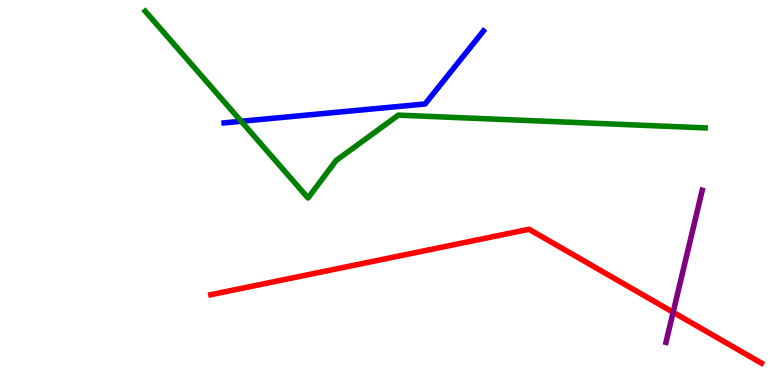[{'lines': ['blue', 'red'], 'intersections': []}, {'lines': ['green', 'red'], 'intersections': []}, {'lines': ['purple', 'red'], 'intersections': [{'x': 8.69, 'y': 1.89}]}, {'lines': ['blue', 'green'], 'intersections': [{'x': 3.11, 'y': 6.85}]}, {'lines': ['blue', 'purple'], 'intersections': []}, {'lines': ['green', 'purple'], 'intersections': []}]